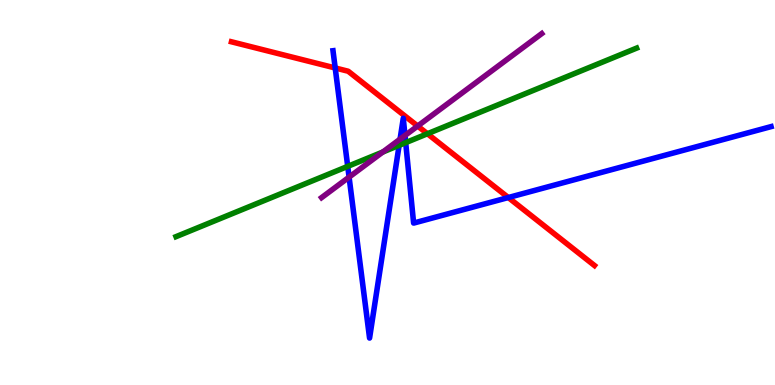[{'lines': ['blue', 'red'], 'intersections': [{'x': 4.33, 'y': 8.23}, {'x': 6.56, 'y': 4.87}]}, {'lines': ['green', 'red'], 'intersections': [{'x': 5.52, 'y': 6.53}]}, {'lines': ['purple', 'red'], 'intersections': [{'x': 5.39, 'y': 6.73}]}, {'lines': ['blue', 'green'], 'intersections': [{'x': 4.49, 'y': 5.68}, {'x': 5.15, 'y': 6.23}, {'x': 5.23, 'y': 6.3}]}, {'lines': ['blue', 'purple'], 'intersections': [{'x': 4.5, 'y': 5.4}, {'x': 5.16, 'y': 6.39}, {'x': 5.23, 'y': 6.48}]}, {'lines': ['green', 'purple'], 'intersections': [{'x': 4.94, 'y': 6.05}]}]